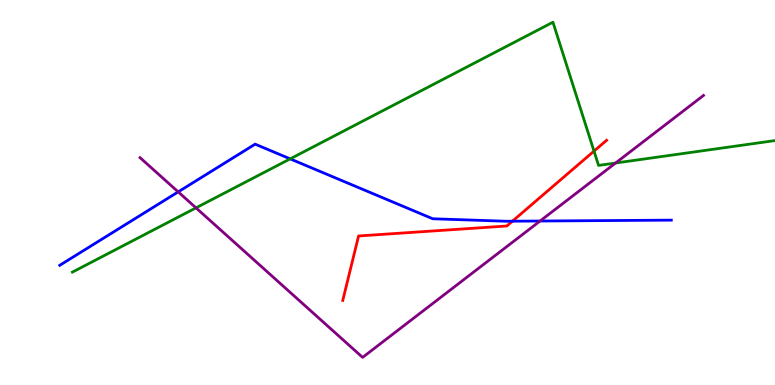[{'lines': ['blue', 'red'], 'intersections': [{'x': 6.61, 'y': 4.25}]}, {'lines': ['green', 'red'], 'intersections': [{'x': 7.66, 'y': 6.08}]}, {'lines': ['purple', 'red'], 'intersections': []}, {'lines': ['blue', 'green'], 'intersections': [{'x': 3.74, 'y': 5.87}]}, {'lines': ['blue', 'purple'], 'intersections': [{'x': 2.3, 'y': 5.02}, {'x': 6.97, 'y': 4.26}]}, {'lines': ['green', 'purple'], 'intersections': [{'x': 2.53, 'y': 4.6}, {'x': 7.94, 'y': 5.77}]}]